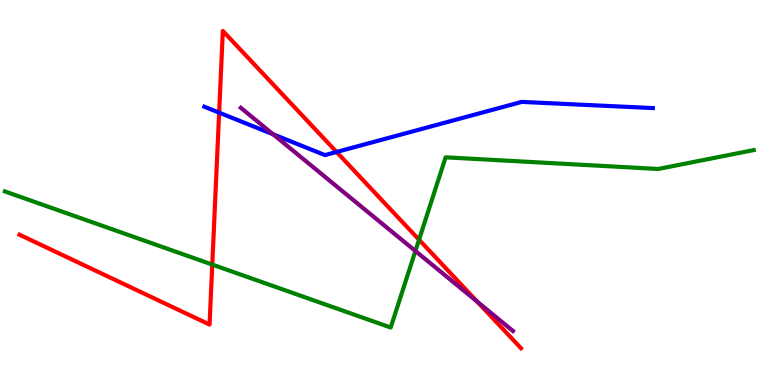[{'lines': ['blue', 'red'], 'intersections': [{'x': 2.83, 'y': 7.07}, {'x': 4.34, 'y': 6.05}]}, {'lines': ['green', 'red'], 'intersections': [{'x': 2.74, 'y': 3.13}, {'x': 5.41, 'y': 3.77}]}, {'lines': ['purple', 'red'], 'intersections': [{'x': 6.16, 'y': 2.16}]}, {'lines': ['blue', 'green'], 'intersections': []}, {'lines': ['blue', 'purple'], 'intersections': [{'x': 3.52, 'y': 6.51}]}, {'lines': ['green', 'purple'], 'intersections': [{'x': 5.36, 'y': 3.48}]}]